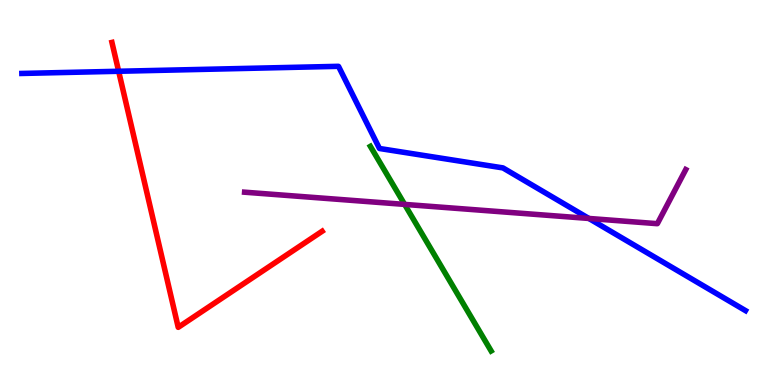[{'lines': ['blue', 'red'], 'intersections': [{'x': 1.53, 'y': 8.15}]}, {'lines': ['green', 'red'], 'intersections': []}, {'lines': ['purple', 'red'], 'intersections': []}, {'lines': ['blue', 'green'], 'intersections': []}, {'lines': ['blue', 'purple'], 'intersections': [{'x': 7.6, 'y': 4.33}]}, {'lines': ['green', 'purple'], 'intersections': [{'x': 5.22, 'y': 4.69}]}]